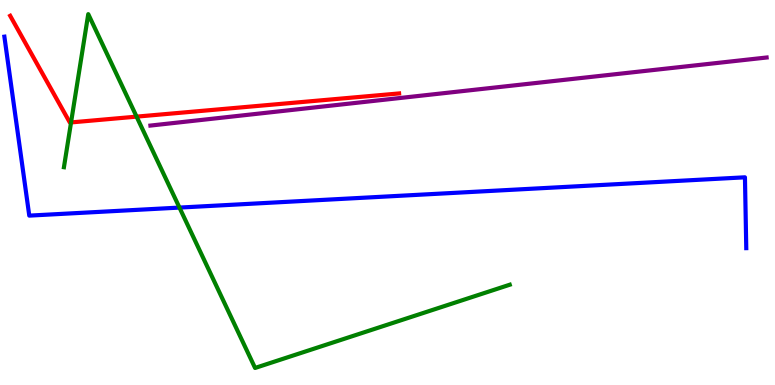[{'lines': ['blue', 'red'], 'intersections': []}, {'lines': ['green', 'red'], 'intersections': [{'x': 0.917, 'y': 6.82}, {'x': 1.76, 'y': 6.97}]}, {'lines': ['purple', 'red'], 'intersections': []}, {'lines': ['blue', 'green'], 'intersections': [{'x': 2.32, 'y': 4.61}]}, {'lines': ['blue', 'purple'], 'intersections': []}, {'lines': ['green', 'purple'], 'intersections': []}]